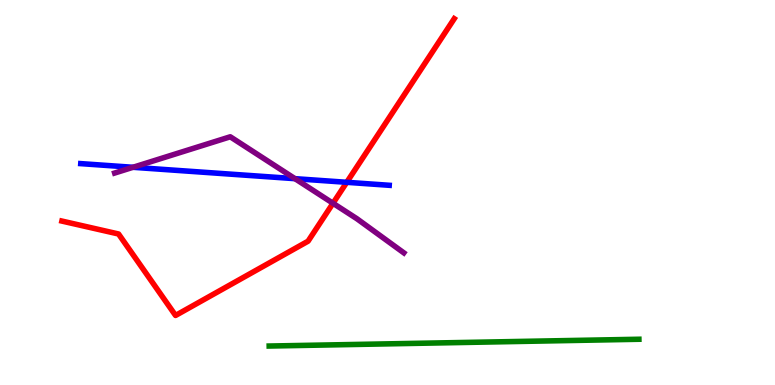[{'lines': ['blue', 'red'], 'intersections': [{'x': 4.47, 'y': 5.26}]}, {'lines': ['green', 'red'], 'intersections': []}, {'lines': ['purple', 'red'], 'intersections': [{'x': 4.3, 'y': 4.72}]}, {'lines': ['blue', 'green'], 'intersections': []}, {'lines': ['blue', 'purple'], 'intersections': [{'x': 1.72, 'y': 5.65}, {'x': 3.81, 'y': 5.36}]}, {'lines': ['green', 'purple'], 'intersections': []}]